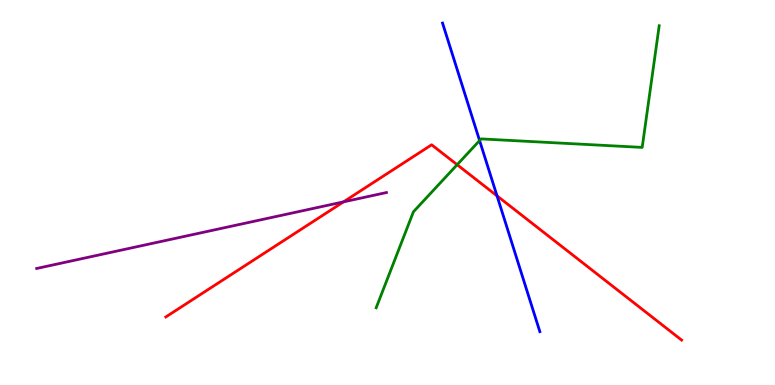[{'lines': ['blue', 'red'], 'intersections': [{'x': 6.41, 'y': 4.91}]}, {'lines': ['green', 'red'], 'intersections': [{'x': 5.9, 'y': 5.72}]}, {'lines': ['purple', 'red'], 'intersections': [{'x': 4.43, 'y': 4.76}]}, {'lines': ['blue', 'green'], 'intersections': [{'x': 6.19, 'y': 6.35}]}, {'lines': ['blue', 'purple'], 'intersections': []}, {'lines': ['green', 'purple'], 'intersections': []}]